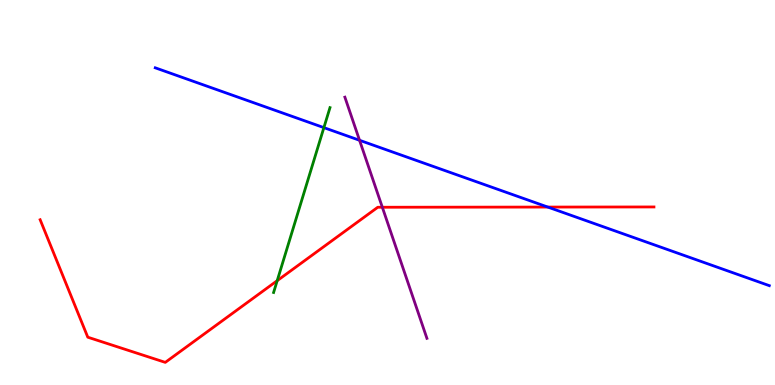[{'lines': ['blue', 'red'], 'intersections': [{'x': 7.07, 'y': 4.62}]}, {'lines': ['green', 'red'], 'intersections': [{'x': 3.58, 'y': 2.71}]}, {'lines': ['purple', 'red'], 'intersections': [{'x': 4.93, 'y': 4.62}]}, {'lines': ['blue', 'green'], 'intersections': [{'x': 4.18, 'y': 6.68}]}, {'lines': ['blue', 'purple'], 'intersections': [{'x': 4.64, 'y': 6.36}]}, {'lines': ['green', 'purple'], 'intersections': []}]